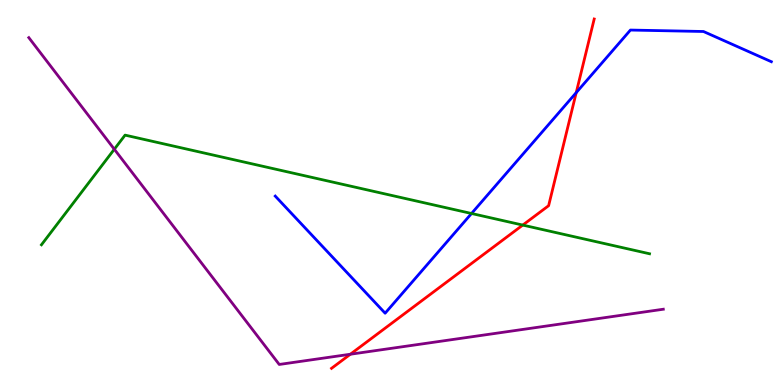[{'lines': ['blue', 'red'], 'intersections': [{'x': 7.44, 'y': 7.59}]}, {'lines': ['green', 'red'], 'intersections': [{'x': 6.75, 'y': 4.15}]}, {'lines': ['purple', 'red'], 'intersections': [{'x': 4.52, 'y': 0.799}]}, {'lines': ['blue', 'green'], 'intersections': [{'x': 6.08, 'y': 4.45}]}, {'lines': ['blue', 'purple'], 'intersections': []}, {'lines': ['green', 'purple'], 'intersections': [{'x': 1.48, 'y': 6.12}]}]